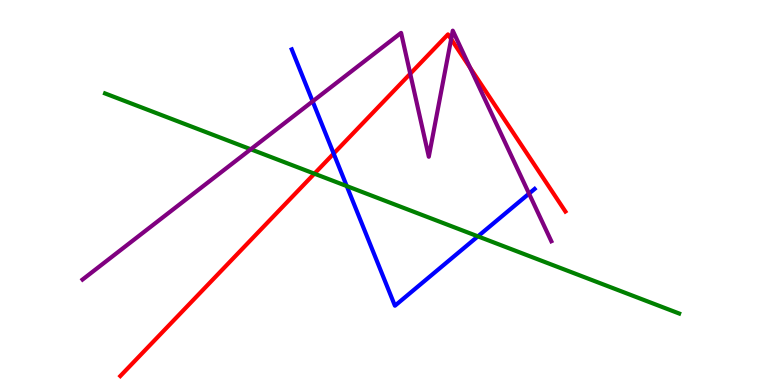[{'lines': ['blue', 'red'], 'intersections': [{'x': 4.31, 'y': 6.01}]}, {'lines': ['green', 'red'], 'intersections': [{'x': 4.06, 'y': 5.49}]}, {'lines': ['purple', 'red'], 'intersections': [{'x': 5.29, 'y': 8.08}, {'x': 5.82, 'y': 8.98}, {'x': 6.07, 'y': 8.24}]}, {'lines': ['blue', 'green'], 'intersections': [{'x': 4.47, 'y': 5.17}, {'x': 6.17, 'y': 3.86}]}, {'lines': ['blue', 'purple'], 'intersections': [{'x': 4.03, 'y': 7.37}, {'x': 6.83, 'y': 4.97}]}, {'lines': ['green', 'purple'], 'intersections': [{'x': 3.24, 'y': 6.12}]}]